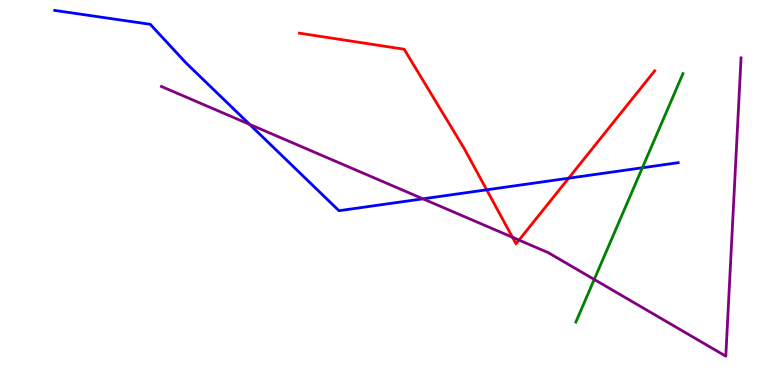[{'lines': ['blue', 'red'], 'intersections': [{'x': 6.28, 'y': 5.07}, {'x': 7.34, 'y': 5.37}]}, {'lines': ['green', 'red'], 'intersections': []}, {'lines': ['purple', 'red'], 'intersections': [{'x': 6.61, 'y': 3.84}, {'x': 6.7, 'y': 3.76}]}, {'lines': ['blue', 'green'], 'intersections': [{'x': 8.29, 'y': 5.64}]}, {'lines': ['blue', 'purple'], 'intersections': [{'x': 3.22, 'y': 6.77}, {'x': 5.46, 'y': 4.84}]}, {'lines': ['green', 'purple'], 'intersections': [{'x': 7.67, 'y': 2.74}]}]